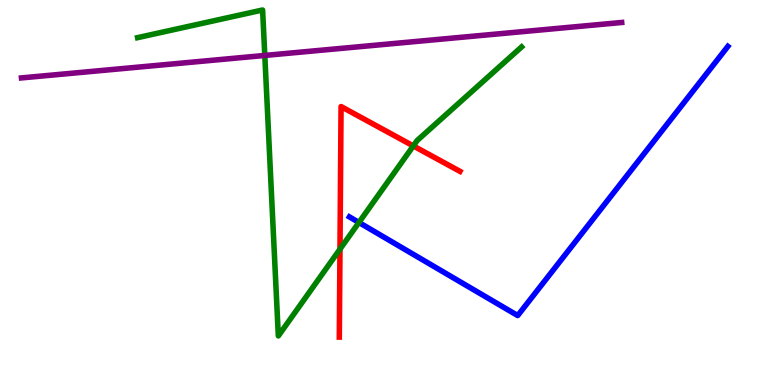[{'lines': ['blue', 'red'], 'intersections': []}, {'lines': ['green', 'red'], 'intersections': [{'x': 4.39, 'y': 3.53}, {'x': 5.33, 'y': 6.21}]}, {'lines': ['purple', 'red'], 'intersections': []}, {'lines': ['blue', 'green'], 'intersections': [{'x': 4.63, 'y': 4.22}]}, {'lines': ['blue', 'purple'], 'intersections': []}, {'lines': ['green', 'purple'], 'intersections': [{'x': 3.42, 'y': 8.56}]}]